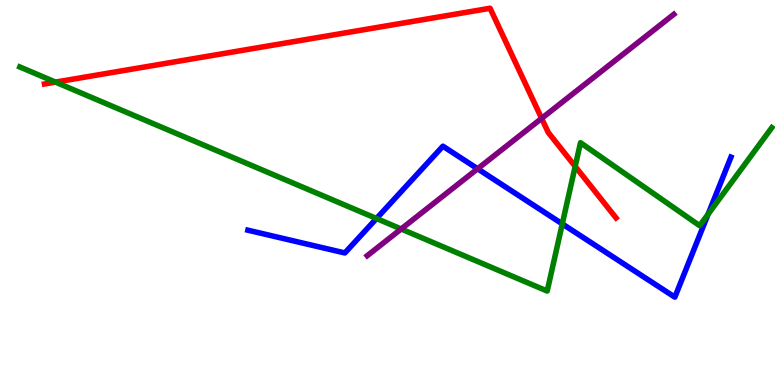[{'lines': ['blue', 'red'], 'intersections': []}, {'lines': ['green', 'red'], 'intersections': [{'x': 0.716, 'y': 7.87}, {'x': 7.42, 'y': 5.68}]}, {'lines': ['purple', 'red'], 'intersections': [{'x': 6.99, 'y': 6.93}]}, {'lines': ['blue', 'green'], 'intersections': [{'x': 4.86, 'y': 4.32}, {'x': 7.26, 'y': 4.18}, {'x': 9.14, 'y': 4.44}]}, {'lines': ['blue', 'purple'], 'intersections': [{'x': 6.16, 'y': 5.62}]}, {'lines': ['green', 'purple'], 'intersections': [{'x': 5.18, 'y': 4.05}]}]